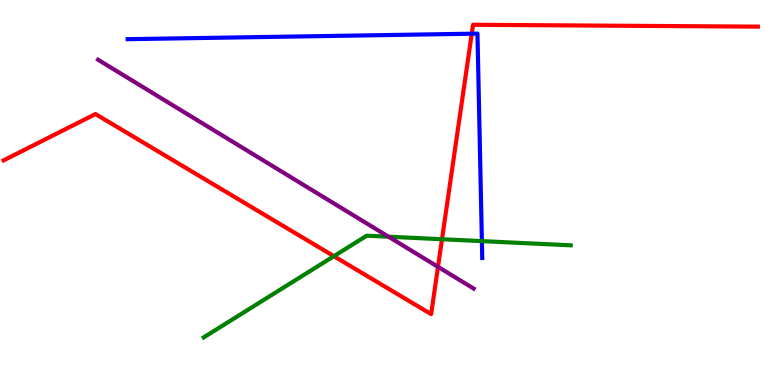[{'lines': ['blue', 'red'], 'intersections': [{'x': 6.09, 'y': 9.12}]}, {'lines': ['green', 'red'], 'intersections': [{'x': 4.31, 'y': 3.35}, {'x': 5.7, 'y': 3.79}]}, {'lines': ['purple', 'red'], 'intersections': [{'x': 5.65, 'y': 3.07}]}, {'lines': ['blue', 'green'], 'intersections': [{'x': 6.22, 'y': 3.74}]}, {'lines': ['blue', 'purple'], 'intersections': []}, {'lines': ['green', 'purple'], 'intersections': [{'x': 5.01, 'y': 3.85}]}]